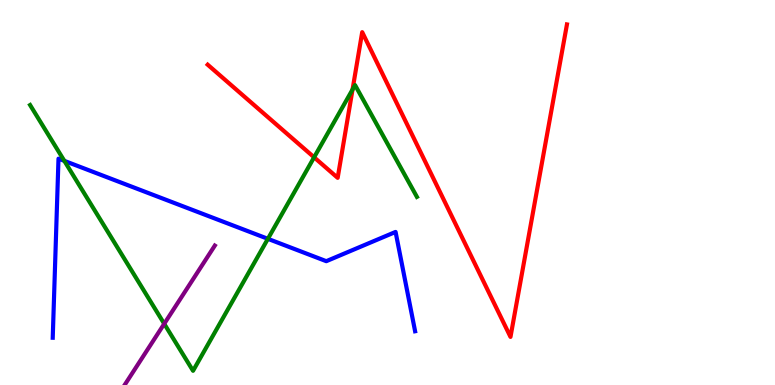[{'lines': ['blue', 'red'], 'intersections': []}, {'lines': ['green', 'red'], 'intersections': [{'x': 4.05, 'y': 5.91}, {'x': 4.55, 'y': 7.67}]}, {'lines': ['purple', 'red'], 'intersections': []}, {'lines': ['blue', 'green'], 'intersections': [{'x': 0.83, 'y': 5.82}, {'x': 3.46, 'y': 3.8}]}, {'lines': ['blue', 'purple'], 'intersections': []}, {'lines': ['green', 'purple'], 'intersections': [{'x': 2.12, 'y': 1.59}]}]